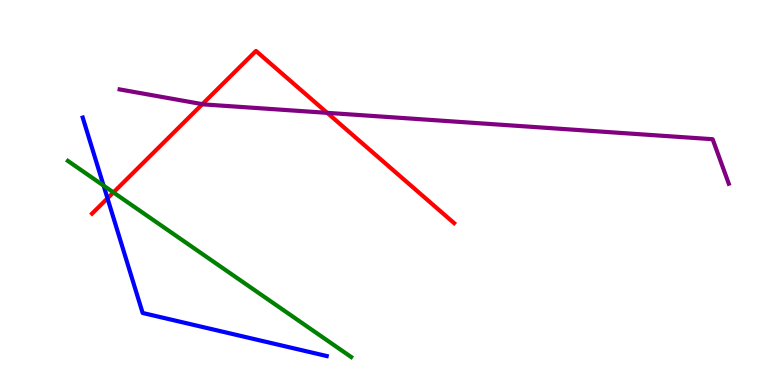[{'lines': ['blue', 'red'], 'intersections': [{'x': 1.39, 'y': 4.85}]}, {'lines': ['green', 'red'], 'intersections': [{'x': 1.46, 'y': 5.0}]}, {'lines': ['purple', 'red'], 'intersections': [{'x': 2.61, 'y': 7.29}, {'x': 4.22, 'y': 7.07}]}, {'lines': ['blue', 'green'], 'intersections': [{'x': 1.34, 'y': 5.18}]}, {'lines': ['blue', 'purple'], 'intersections': []}, {'lines': ['green', 'purple'], 'intersections': []}]